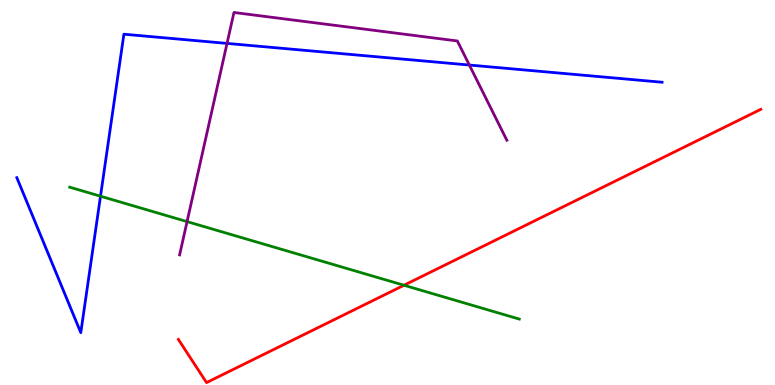[{'lines': ['blue', 'red'], 'intersections': []}, {'lines': ['green', 'red'], 'intersections': [{'x': 5.21, 'y': 2.59}]}, {'lines': ['purple', 'red'], 'intersections': []}, {'lines': ['blue', 'green'], 'intersections': [{'x': 1.3, 'y': 4.9}]}, {'lines': ['blue', 'purple'], 'intersections': [{'x': 2.93, 'y': 8.87}, {'x': 6.06, 'y': 8.31}]}, {'lines': ['green', 'purple'], 'intersections': [{'x': 2.41, 'y': 4.24}]}]